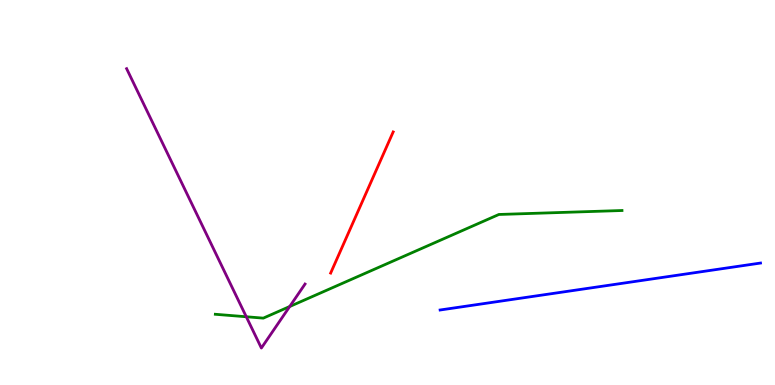[{'lines': ['blue', 'red'], 'intersections': []}, {'lines': ['green', 'red'], 'intersections': []}, {'lines': ['purple', 'red'], 'intersections': []}, {'lines': ['blue', 'green'], 'intersections': []}, {'lines': ['blue', 'purple'], 'intersections': []}, {'lines': ['green', 'purple'], 'intersections': [{'x': 3.18, 'y': 1.77}, {'x': 3.74, 'y': 2.04}]}]